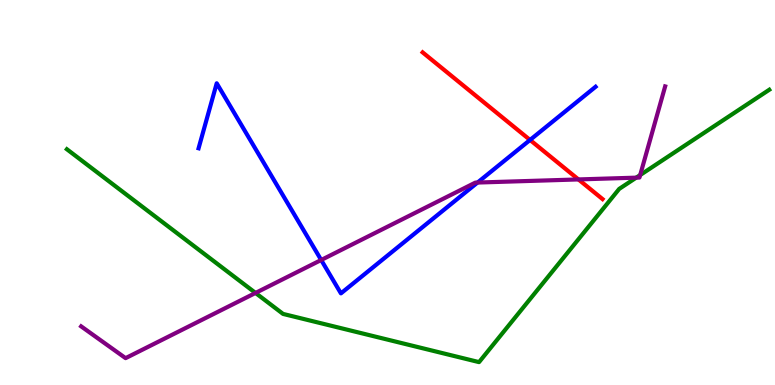[{'lines': ['blue', 'red'], 'intersections': [{'x': 6.84, 'y': 6.36}]}, {'lines': ['green', 'red'], 'intersections': []}, {'lines': ['purple', 'red'], 'intersections': [{'x': 7.46, 'y': 5.34}]}, {'lines': ['blue', 'green'], 'intersections': []}, {'lines': ['blue', 'purple'], 'intersections': [{'x': 4.14, 'y': 3.25}, {'x': 6.16, 'y': 5.26}]}, {'lines': ['green', 'purple'], 'intersections': [{'x': 3.3, 'y': 2.39}, {'x': 8.21, 'y': 5.39}, {'x': 8.26, 'y': 5.45}]}]